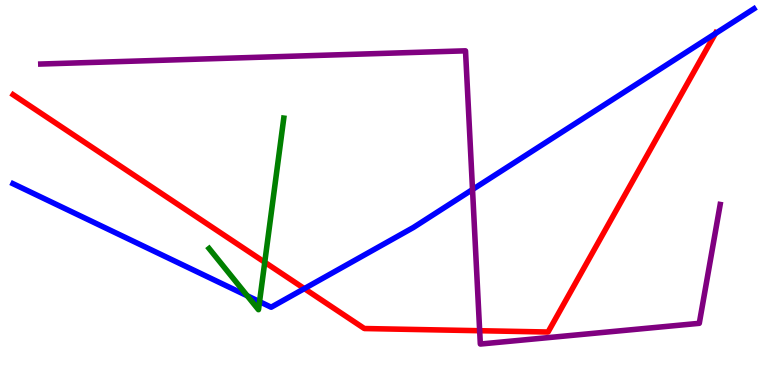[{'lines': ['blue', 'red'], 'intersections': [{'x': 3.93, 'y': 2.5}, {'x': 9.23, 'y': 9.13}]}, {'lines': ['green', 'red'], 'intersections': [{'x': 3.42, 'y': 3.19}]}, {'lines': ['purple', 'red'], 'intersections': [{'x': 6.19, 'y': 1.41}]}, {'lines': ['blue', 'green'], 'intersections': [{'x': 3.19, 'y': 2.32}, {'x': 3.35, 'y': 2.16}]}, {'lines': ['blue', 'purple'], 'intersections': [{'x': 6.1, 'y': 5.08}]}, {'lines': ['green', 'purple'], 'intersections': []}]